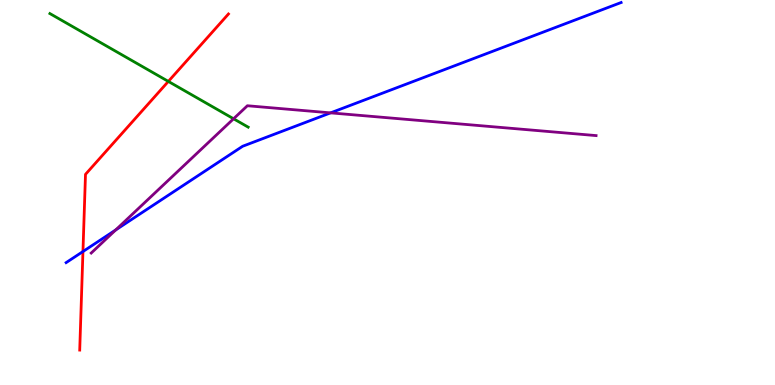[{'lines': ['blue', 'red'], 'intersections': [{'x': 1.07, 'y': 3.47}]}, {'lines': ['green', 'red'], 'intersections': [{'x': 2.17, 'y': 7.89}]}, {'lines': ['purple', 'red'], 'intersections': []}, {'lines': ['blue', 'green'], 'intersections': []}, {'lines': ['blue', 'purple'], 'intersections': [{'x': 1.49, 'y': 4.03}, {'x': 4.27, 'y': 7.07}]}, {'lines': ['green', 'purple'], 'intersections': [{'x': 3.01, 'y': 6.92}]}]